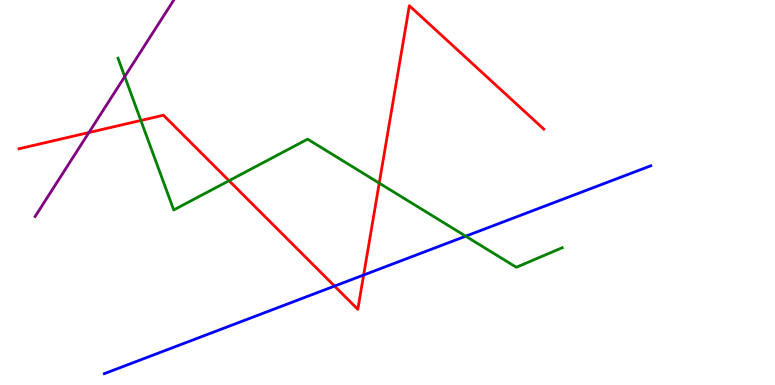[{'lines': ['blue', 'red'], 'intersections': [{'x': 4.32, 'y': 2.57}, {'x': 4.69, 'y': 2.86}]}, {'lines': ['green', 'red'], 'intersections': [{'x': 1.82, 'y': 6.87}, {'x': 2.96, 'y': 5.31}, {'x': 4.89, 'y': 5.24}]}, {'lines': ['purple', 'red'], 'intersections': [{'x': 1.15, 'y': 6.56}]}, {'lines': ['blue', 'green'], 'intersections': [{'x': 6.01, 'y': 3.87}]}, {'lines': ['blue', 'purple'], 'intersections': []}, {'lines': ['green', 'purple'], 'intersections': [{'x': 1.61, 'y': 8.01}]}]